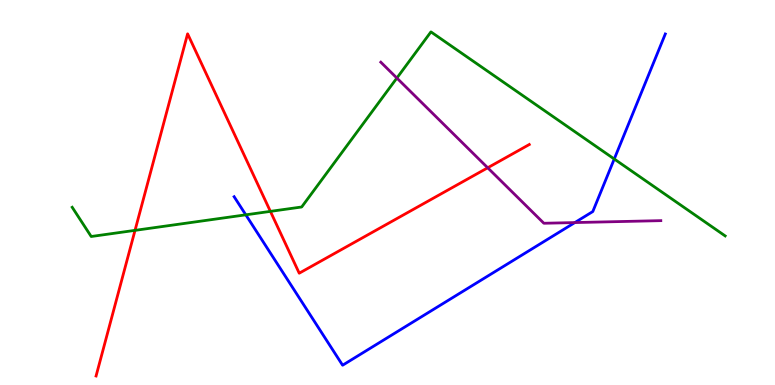[{'lines': ['blue', 'red'], 'intersections': []}, {'lines': ['green', 'red'], 'intersections': [{'x': 1.74, 'y': 4.02}, {'x': 3.49, 'y': 4.51}]}, {'lines': ['purple', 'red'], 'intersections': [{'x': 6.29, 'y': 5.64}]}, {'lines': ['blue', 'green'], 'intersections': [{'x': 3.17, 'y': 4.42}, {'x': 7.93, 'y': 5.87}]}, {'lines': ['blue', 'purple'], 'intersections': [{'x': 7.42, 'y': 4.22}]}, {'lines': ['green', 'purple'], 'intersections': [{'x': 5.12, 'y': 7.97}]}]